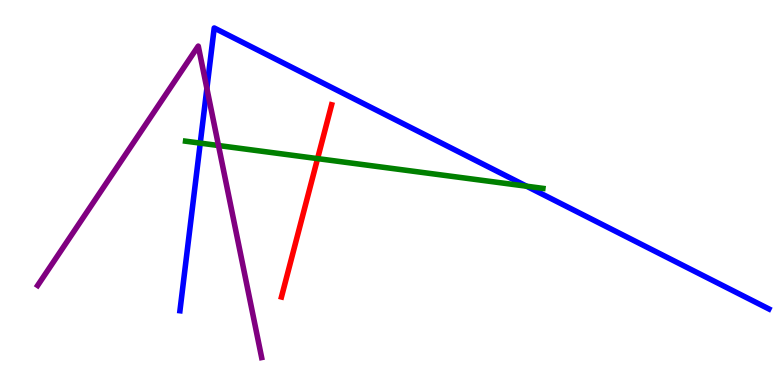[{'lines': ['blue', 'red'], 'intersections': []}, {'lines': ['green', 'red'], 'intersections': [{'x': 4.1, 'y': 5.88}]}, {'lines': ['purple', 'red'], 'intersections': []}, {'lines': ['blue', 'green'], 'intersections': [{'x': 2.58, 'y': 6.28}, {'x': 6.79, 'y': 5.16}]}, {'lines': ['blue', 'purple'], 'intersections': [{'x': 2.67, 'y': 7.7}]}, {'lines': ['green', 'purple'], 'intersections': [{'x': 2.82, 'y': 6.22}]}]